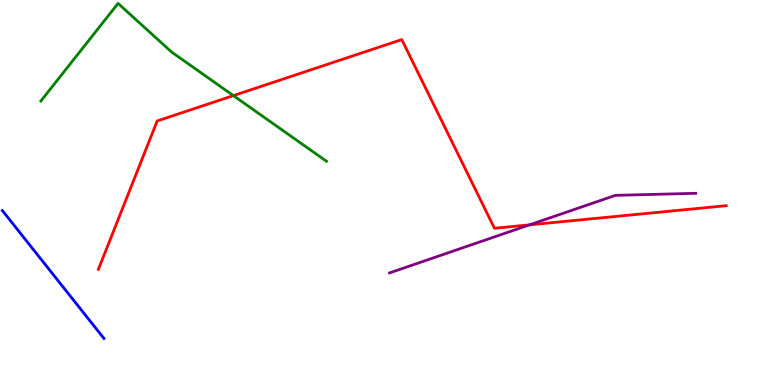[{'lines': ['blue', 'red'], 'intersections': []}, {'lines': ['green', 'red'], 'intersections': [{'x': 3.01, 'y': 7.52}]}, {'lines': ['purple', 'red'], 'intersections': [{'x': 6.83, 'y': 4.16}]}, {'lines': ['blue', 'green'], 'intersections': []}, {'lines': ['blue', 'purple'], 'intersections': []}, {'lines': ['green', 'purple'], 'intersections': []}]